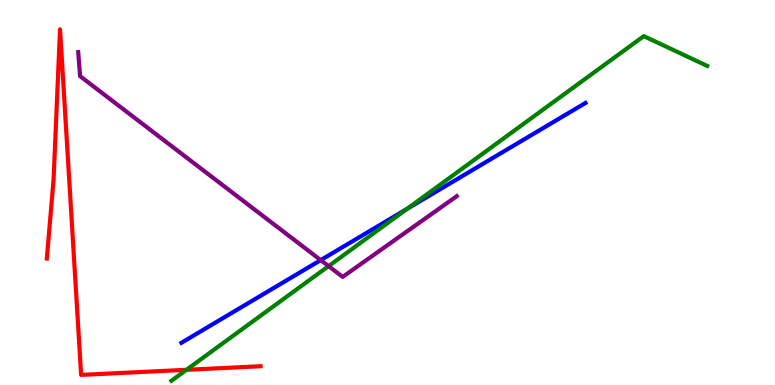[{'lines': ['blue', 'red'], 'intersections': []}, {'lines': ['green', 'red'], 'intersections': [{'x': 2.41, 'y': 0.394}]}, {'lines': ['purple', 'red'], 'intersections': []}, {'lines': ['blue', 'green'], 'intersections': [{'x': 5.25, 'y': 4.58}]}, {'lines': ['blue', 'purple'], 'intersections': [{'x': 4.14, 'y': 3.24}]}, {'lines': ['green', 'purple'], 'intersections': [{'x': 4.24, 'y': 3.09}]}]